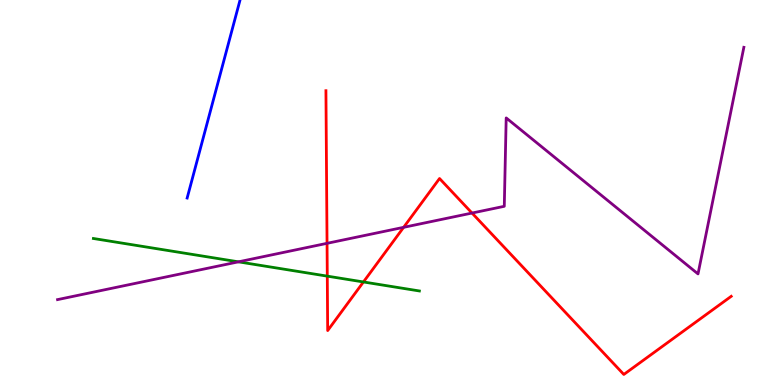[{'lines': ['blue', 'red'], 'intersections': []}, {'lines': ['green', 'red'], 'intersections': [{'x': 4.22, 'y': 2.83}, {'x': 4.69, 'y': 2.68}]}, {'lines': ['purple', 'red'], 'intersections': [{'x': 4.22, 'y': 3.68}, {'x': 5.21, 'y': 4.1}, {'x': 6.09, 'y': 4.47}]}, {'lines': ['blue', 'green'], 'intersections': []}, {'lines': ['blue', 'purple'], 'intersections': []}, {'lines': ['green', 'purple'], 'intersections': [{'x': 3.08, 'y': 3.2}]}]